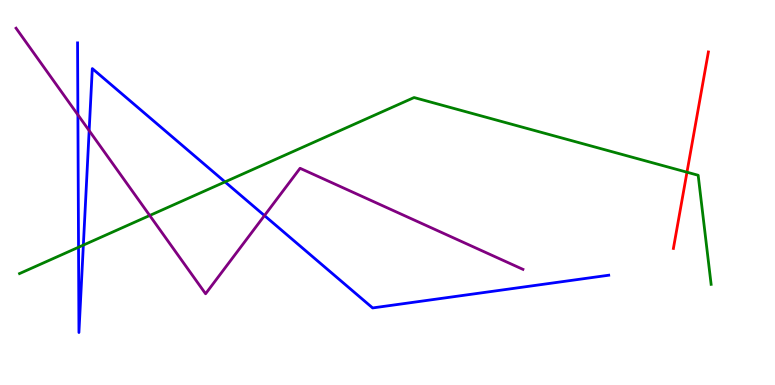[{'lines': ['blue', 'red'], 'intersections': []}, {'lines': ['green', 'red'], 'intersections': [{'x': 8.86, 'y': 5.53}]}, {'lines': ['purple', 'red'], 'intersections': []}, {'lines': ['blue', 'green'], 'intersections': [{'x': 1.01, 'y': 3.58}, {'x': 1.08, 'y': 3.63}, {'x': 2.9, 'y': 5.28}]}, {'lines': ['blue', 'purple'], 'intersections': [{'x': 1.01, 'y': 7.02}, {'x': 1.15, 'y': 6.61}, {'x': 3.41, 'y': 4.4}]}, {'lines': ['green', 'purple'], 'intersections': [{'x': 1.93, 'y': 4.4}]}]